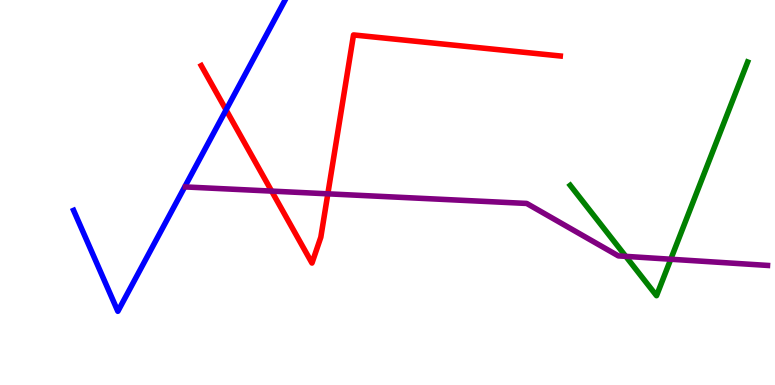[{'lines': ['blue', 'red'], 'intersections': [{'x': 2.92, 'y': 7.15}]}, {'lines': ['green', 'red'], 'intersections': []}, {'lines': ['purple', 'red'], 'intersections': [{'x': 3.5, 'y': 5.04}, {'x': 4.23, 'y': 4.97}]}, {'lines': ['blue', 'green'], 'intersections': []}, {'lines': ['blue', 'purple'], 'intersections': []}, {'lines': ['green', 'purple'], 'intersections': [{'x': 8.07, 'y': 3.34}, {'x': 8.65, 'y': 3.27}]}]